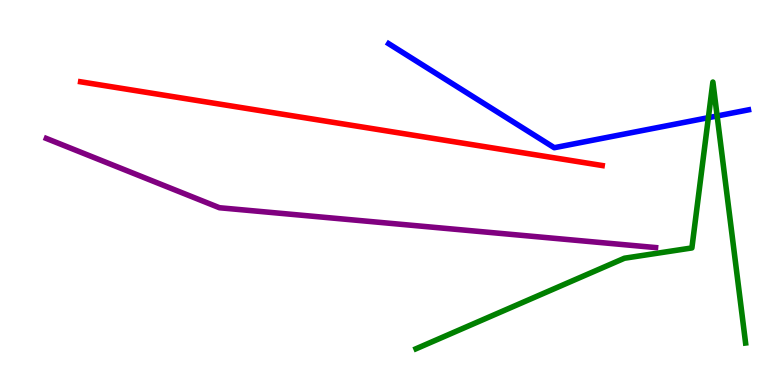[{'lines': ['blue', 'red'], 'intersections': []}, {'lines': ['green', 'red'], 'intersections': []}, {'lines': ['purple', 'red'], 'intersections': []}, {'lines': ['blue', 'green'], 'intersections': [{'x': 9.14, 'y': 6.94}, {'x': 9.25, 'y': 6.99}]}, {'lines': ['blue', 'purple'], 'intersections': []}, {'lines': ['green', 'purple'], 'intersections': []}]